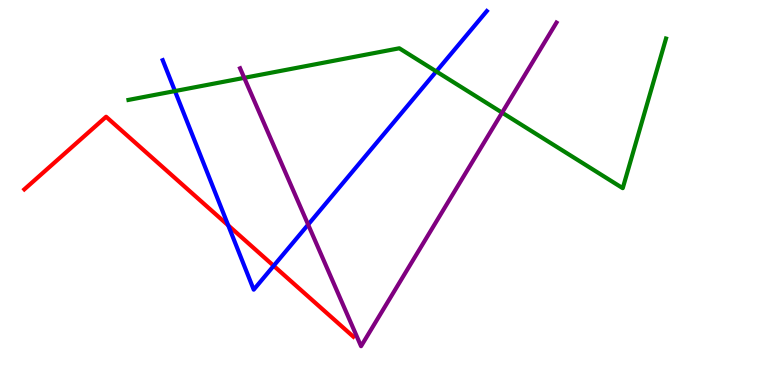[{'lines': ['blue', 'red'], 'intersections': [{'x': 2.94, 'y': 4.15}, {'x': 3.53, 'y': 3.1}]}, {'lines': ['green', 'red'], 'intersections': []}, {'lines': ['purple', 'red'], 'intersections': []}, {'lines': ['blue', 'green'], 'intersections': [{'x': 2.26, 'y': 7.63}, {'x': 5.63, 'y': 8.14}]}, {'lines': ['blue', 'purple'], 'intersections': [{'x': 3.98, 'y': 4.17}]}, {'lines': ['green', 'purple'], 'intersections': [{'x': 3.15, 'y': 7.98}, {'x': 6.48, 'y': 7.07}]}]